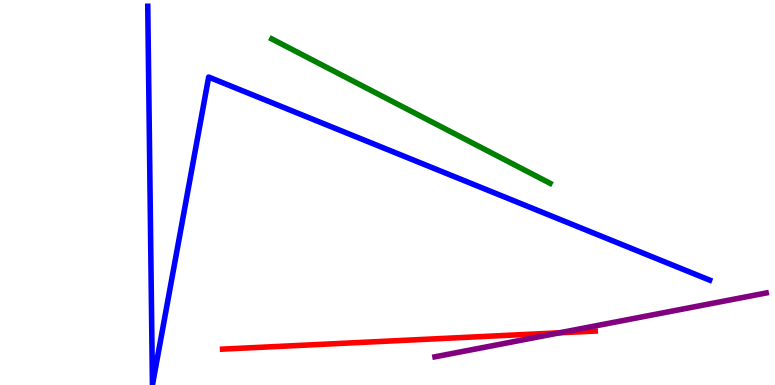[{'lines': ['blue', 'red'], 'intersections': []}, {'lines': ['green', 'red'], 'intersections': []}, {'lines': ['purple', 'red'], 'intersections': [{'x': 7.22, 'y': 1.36}]}, {'lines': ['blue', 'green'], 'intersections': []}, {'lines': ['blue', 'purple'], 'intersections': []}, {'lines': ['green', 'purple'], 'intersections': []}]